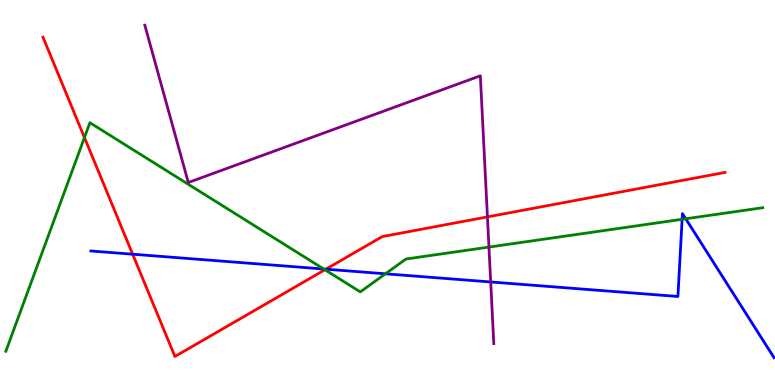[{'lines': ['blue', 'red'], 'intersections': [{'x': 1.71, 'y': 3.4}, {'x': 4.21, 'y': 3.01}]}, {'lines': ['green', 'red'], 'intersections': [{'x': 1.09, 'y': 6.43}, {'x': 4.19, 'y': 2.99}]}, {'lines': ['purple', 'red'], 'intersections': [{'x': 6.29, 'y': 4.37}]}, {'lines': ['blue', 'green'], 'intersections': [{'x': 4.18, 'y': 3.01}, {'x': 4.97, 'y': 2.89}, {'x': 8.8, 'y': 4.3}, {'x': 8.85, 'y': 4.32}]}, {'lines': ['blue', 'purple'], 'intersections': [{'x': 6.33, 'y': 2.68}]}, {'lines': ['green', 'purple'], 'intersections': [{'x': 6.31, 'y': 3.58}]}]